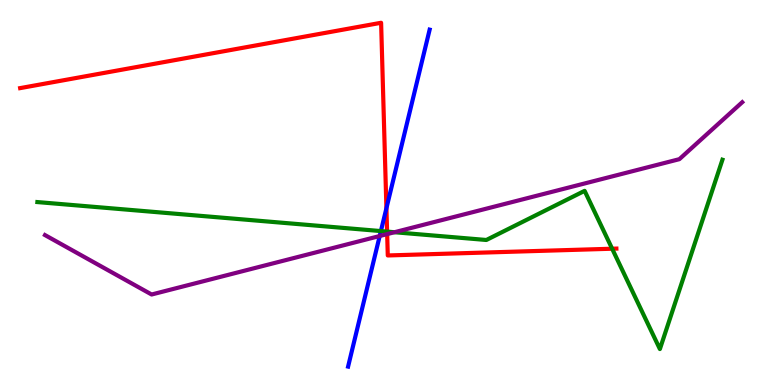[{'lines': ['blue', 'red'], 'intersections': [{'x': 4.99, 'y': 4.59}]}, {'lines': ['green', 'red'], 'intersections': [{'x': 4.99, 'y': 3.98}, {'x': 7.9, 'y': 3.54}]}, {'lines': ['purple', 'red'], 'intersections': [{'x': 5.0, 'y': 3.92}]}, {'lines': ['blue', 'green'], 'intersections': [{'x': 4.91, 'y': 4.0}]}, {'lines': ['blue', 'purple'], 'intersections': [{'x': 4.9, 'y': 3.87}]}, {'lines': ['green', 'purple'], 'intersections': [{'x': 5.09, 'y': 3.97}]}]